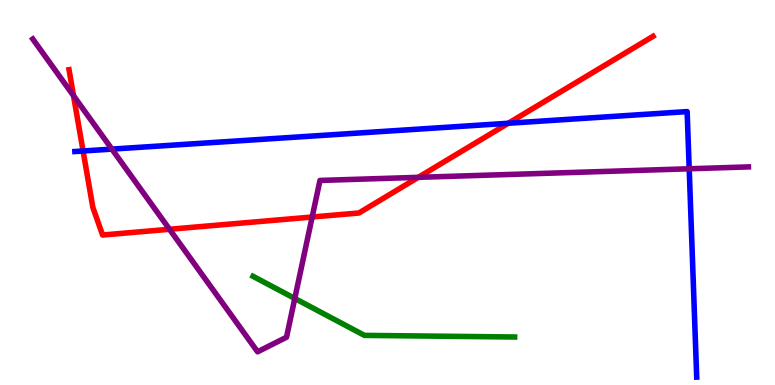[{'lines': ['blue', 'red'], 'intersections': [{'x': 1.07, 'y': 6.08}, {'x': 6.56, 'y': 6.8}]}, {'lines': ['green', 'red'], 'intersections': []}, {'lines': ['purple', 'red'], 'intersections': [{'x': 0.949, 'y': 7.51}, {'x': 2.19, 'y': 4.04}, {'x': 4.03, 'y': 4.36}, {'x': 5.4, 'y': 5.39}]}, {'lines': ['blue', 'green'], 'intersections': []}, {'lines': ['blue', 'purple'], 'intersections': [{'x': 1.44, 'y': 6.13}, {'x': 8.89, 'y': 5.62}]}, {'lines': ['green', 'purple'], 'intersections': [{'x': 3.8, 'y': 2.25}]}]